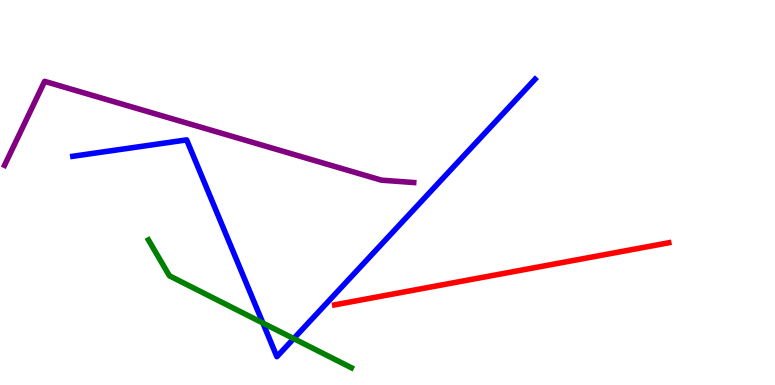[{'lines': ['blue', 'red'], 'intersections': []}, {'lines': ['green', 'red'], 'intersections': []}, {'lines': ['purple', 'red'], 'intersections': []}, {'lines': ['blue', 'green'], 'intersections': [{'x': 3.39, 'y': 1.61}, {'x': 3.79, 'y': 1.21}]}, {'lines': ['blue', 'purple'], 'intersections': []}, {'lines': ['green', 'purple'], 'intersections': []}]